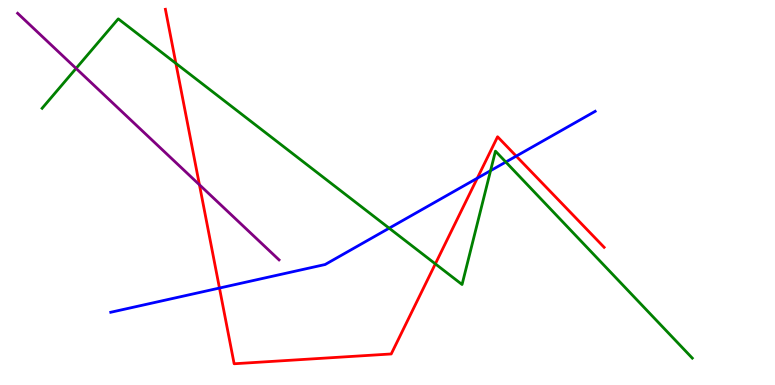[{'lines': ['blue', 'red'], 'intersections': [{'x': 2.83, 'y': 2.52}, {'x': 6.16, 'y': 5.37}, {'x': 6.66, 'y': 5.95}]}, {'lines': ['green', 'red'], 'intersections': [{'x': 2.27, 'y': 8.35}, {'x': 5.62, 'y': 3.15}]}, {'lines': ['purple', 'red'], 'intersections': [{'x': 2.57, 'y': 5.2}]}, {'lines': ['blue', 'green'], 'intersections': [{'x': 5.02, 'y': 4.07}, {'x': 6.33, 'y': 5.57}, {'x': 6.53, 'y': 5.79}]}, {'lines': ['blue', 'purple'], 'intersections': []}, {'lines': ['green', 'purple'], 'intersections': [{'x': 0.981, 'y': 8.22}]}]